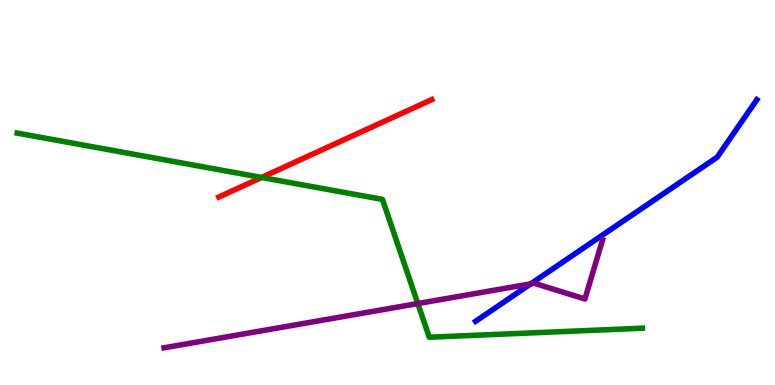[{'lines': ['blue', 'red'], 'intersections': []}, {'lines': ['green', 'red'], 'intersections': [{'x': 3.38, 'y': 5.39}]}, {'lines': ['purple', 'red'], 'intersections': []}, {'lines': ['blue', 'green'], 'intersections': []}, {'lines': ['blue', 'purple'], 'intersections': [{'x': 6.85, 'y': 2.63}]}, {'lines': ['green', 'purple'], 'intersections': [{'x': 5.39, 'y': 2.12}]}]